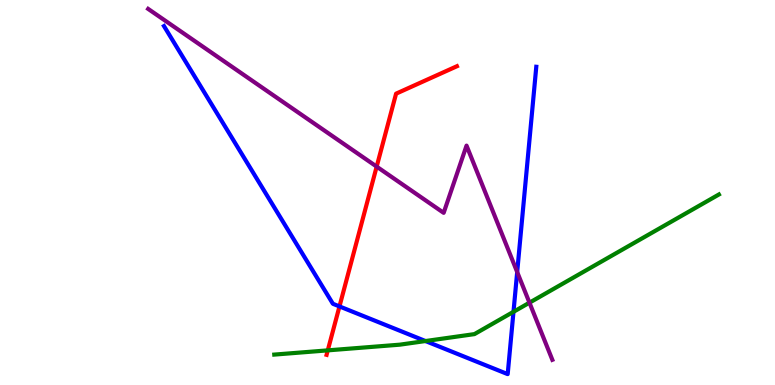[{'lines': ['blue', 'red'], 'intersections': [{'x': 4.38, 'y': 2.04}]}, {'lines': ['green', 'red'], 'intersections': [{'x': 4.23, 'y': 0.9}]}, {'lines': ['purple', 'red'], 'intersections': [{'x': 4.86, 'y': 5.67}]}, {'lines': ['blue', 'green'], 'intersections': [{'x': 5.49, 'y': 1.14}, {'x': 6.63, 'y': 1.9}]}, {'lines': ['blue', 'purple'], 'intersections': [{'x': 6.67, 'y': 2.93}]}, {'lines': ['green', 'purple'], 'intersections': [{'x': 6.83, 'y': 2.14}]}]